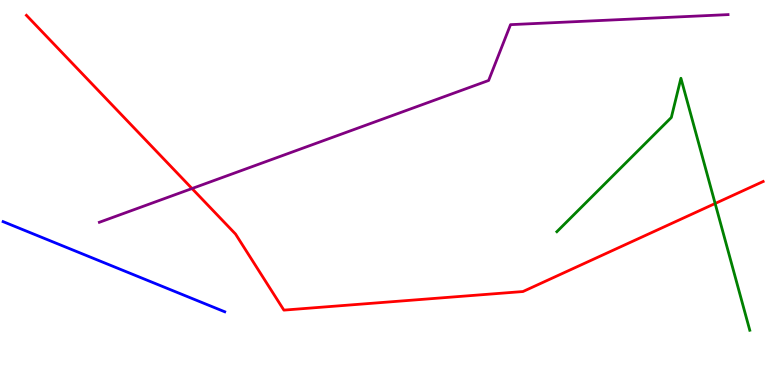[{'lines': ['blue', 'red'], 'intersections': []}, {'lines': ['green', 'red'], 'intersections': [{'x': 9.23, 'y': 4.71}]}, {'lines': ['purple', 'red'], 'intersections': [{'x': 2.48, 'y': 5.1}]}, {'lines': ['blue', 'green'], 'intersections': []}, {'lines': ['blue', 'purple'], 'intersections': []}, {'lines': ['green', 'purple'], 'intersections': []}]